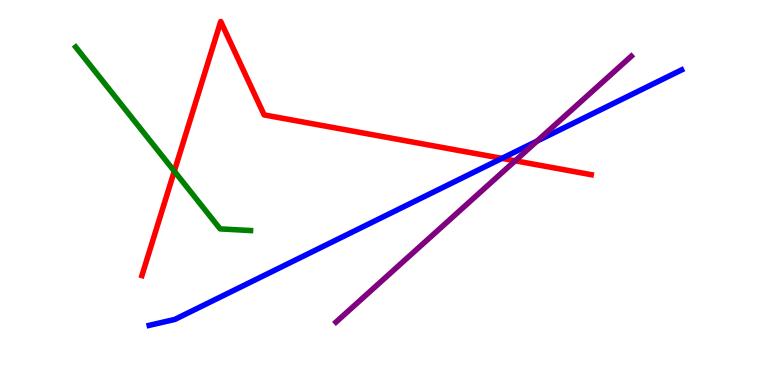[{'lines': ['blue', 'red'], 'intersections': [{'x': 6.48, 'y': 5.89}]}, {'lines': ['green', 'red'], 'intersections': [{'x': 2.25, 'y': 5.55}]}, {'lines': ['purple', 'red'], 'intersections': [{'x': 6.65, 'y': 5.82}]}, {'lines': ['blue', 'green'], 'intersections': []}, {'lines': ['blue', 'purple'], 'intersections': [{'x': 6.93, 'y': 6.34}]}, {'lines': ['green', 'purple'], 'intersections': []}]